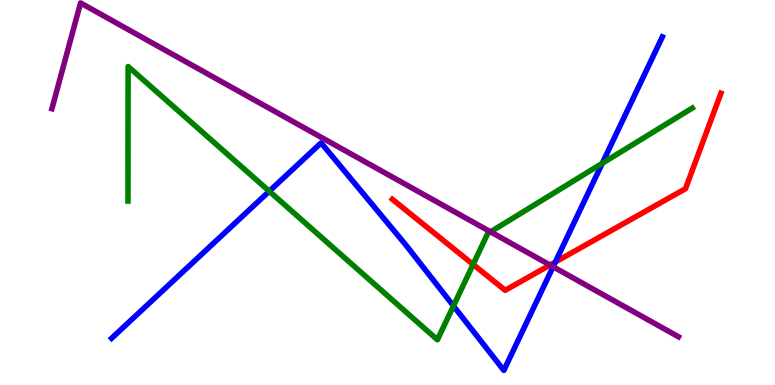[{'lines': ['blue', 'red'], 'intersections': [{'x': 7.17, 'y': 3.19}]}, {'lines': ['green', 'red'], 'intersections': [{'x': 6.1, 'y': 3.13}]}, {'lines': ['purple', 'red'], 'intersections': [{'x': 7.1, 'y': 3.12}]}, {'lines': ['blue', 'green'], 'intersections': [{'x': 3.47, 'y': 5.03}, {'x': 5.85, 'y': 2.05}, {'x': 7.77, 'y': 5.76}]}, {'lines': ['blue', 'purple'], 'intersections': [{'x': 7.14, 'y': 3.07}]}, {'lines': ['green', 'purple'], 'intersections': [{'x': 6.33, 'y': 3.98}]}]